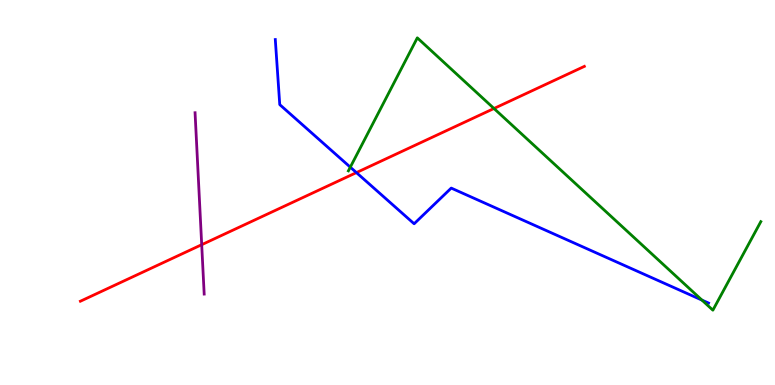[{'lines': ['blue', 'red'], 'intersections': [{'x': 4.6, 'y': 5.52}]}, {'lines': ['green', 'red'], 'intersections': [{'x': 6.37, 'y': 7.18}]}, {'lines': ['purple', 'red'], 'intersections': [{'x': 2.6, 'y': 3.64}]}, {'lines': ['blue', 'green'], 'intersections': [{'x': 4.52, 'y': 5.66}, {'x': 9.06, 'y': 2.21}]}, {'lines': ['blue', 'purple'], 'intersections': []}, {'lines': ['green', 'purple'], 'intersections': []}]